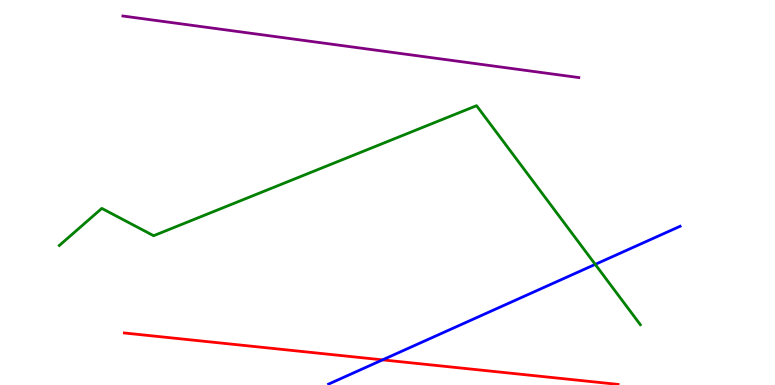[{'lines': ['blue', 'red'], 'intersections': [{'x': 4.94, 'y': 0.653}]}, {'lines': ['green', 'red'], 'intersections': []}, {'lines': ['purple', 'red'], 'intersections': []}, {'lines': ['blue', 'green'], 'intersections': [{'x': 7.68, 'y': 3.13}]}, {'lines': ['blue', 'purple'], 'intersections': []}, {'lines': ['green', 'purple'], 'intersections': []}]